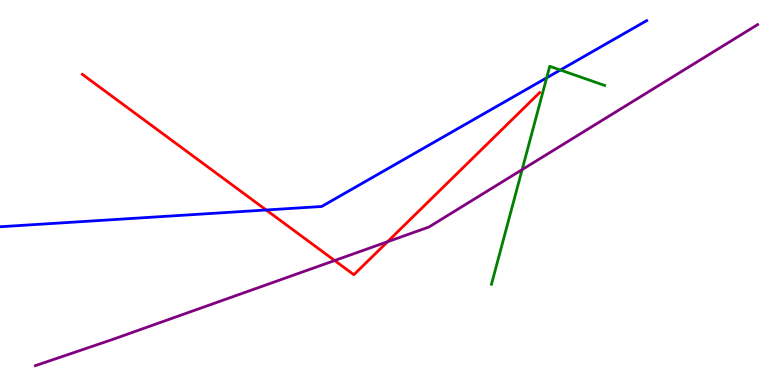[{'lines': ['blue', 'red'], 'intersections': [{'x': 3.43, 'y': 4.55}]}, {'lines': ['green', 'red'], 'intersections': []}, {'lines': ['purple', 'red'], 'intersections': [{'x': 4.32, 'y': 3.23}, {'x': 5.0, 'y': 3.72}]}, {'lines': ['blue', 'green'], 'intersections': [{'x': 7.05, 'y': 7.98}, {'x': 7.23, 'y': 8.18}]}, {'lines': ['blue', 'purple'], 'intersections': []}, {'lines': ['green', 'purple'], 'intersections': [{'x': 6.74, 'y': 5.59}]}]